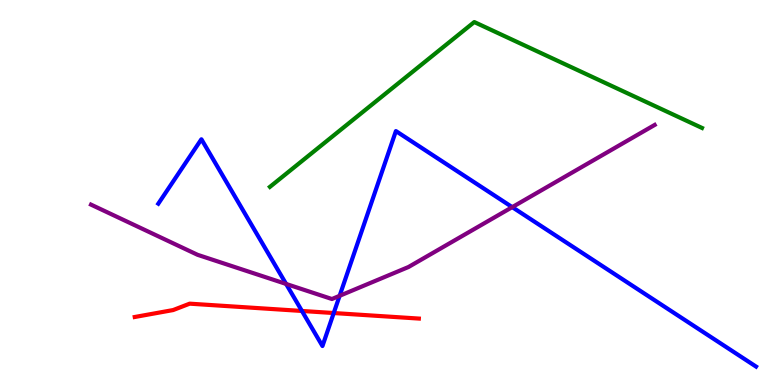[{'lines': ['blue', 'red'], 'intersections': [{'x': 3.9, 'y': 1.92}, {'x': 4.31, 'y': 1.87}]}, {'lines': ['green', 'red'], 'intersections': []}, {'lines': ['purple', 'red'], 'intersections': []}, {'lines': ['blue', 'green'], 'intersections': []}, {'lines': ['blue', 'purple'], 'intersections': [{'x': 3.69, 'y': 2.62}, {'x': 4.38, 'y': 2.32}, {'x': 6.61, 'y': 4.62}]}, {'lines': ['green', 'purple'], 'intersections': []}]